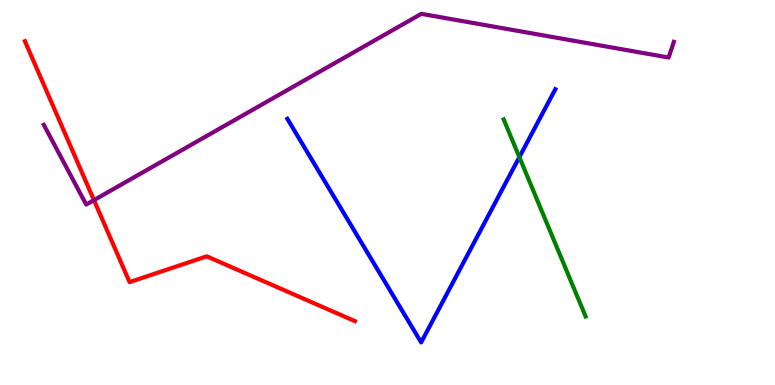[{'lines': ['blue', 'red'], 'intersections': []}, {'lines': ['green', 'red'], 'intersections': []}, {'lines': ['purple', 'red'], 'intersections': [{'x': 1.21, 'y': 4.8}]}, {'lines': ['blue', 'green'], 'intersections': [{'x': 6.7, 'y': 5.92}]}, {'lines': ['blue', 'purple'], 'intersections': []}, {'lines': ['green', 'purple'], 'intersections': []}]